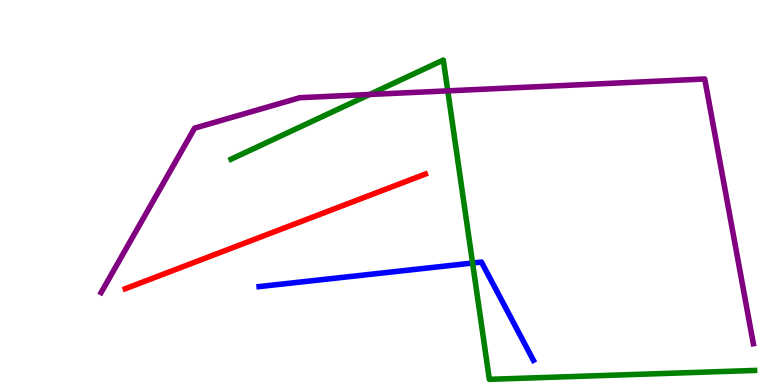[{'lines': ['blue', 'red'], 'intersections': []}, {'lines': ['green', 'red'], 'intersections': []}, {'lines': ['purple', 'red'], 'intersections': []}, {'lines': ['blue', 'green'], 'intersections': [{'x': 6.1, 'y': 3.17}]}, {'lines': ['blue', 'purple'], 'intersections': []}, {'lines': ['green', 'purple'], 'intersections': [{'x': 4.77, 'y': 7.55}, {'x': 5.78, 'y': 7.64}]}]